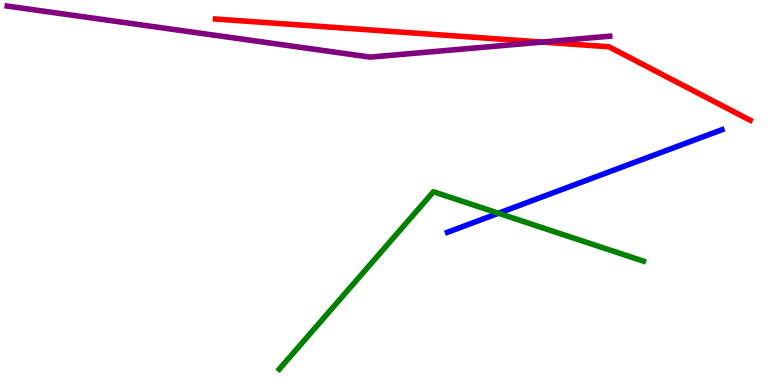[{'lines': ['blue', 'red'], 'intersections': []}, {'lines': ['green', 'red'], 'intersections': []}, {'lines': ['purple', 'red'], 'intersections': [{'x': 7.0, 'y': 8.91}]}, {'lines': ['blue', 'green'], 'intersections': [{'x': 6.43, 'y': 4.46}]}, {'lines': ['blue', 'purple'], 'intersections': []}, {'lines': ['green', 'purple'], 'intersections': []}]